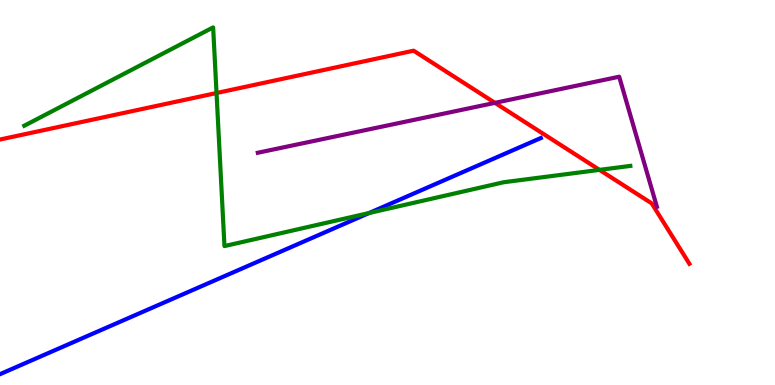[{'lines': ['blue', 'red'], 'intersections': []}, {'lines': ['green', 'red'], 'intersections': [{'x': 2.79, 'y': 7.58}, {'x': 7.74, 'y': 5.59}]}, {'lines': ['purple', 'red'], 'intersections': [{'x': 6.39, 'y': 7.33}]}, {'lines': ['blue', 'green'], 'intersections': [{'x': 4.76, 'y': 4.47}]}, {'lines': ['blue', 'purple'], 'intersections': []}, {'lines': ['green', 'purple'], 'intersections': []}]